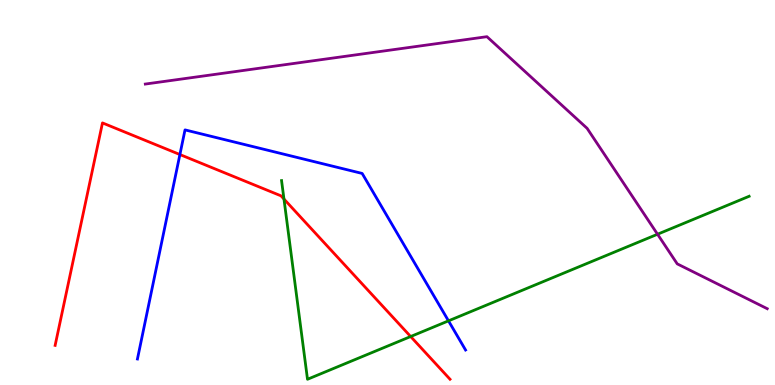[{'lines': ['blue', 'red'], 'intersections': [{'x': 2.32, 'y': 5.99}]}, {'lines': ['green', 'red'], 'intersections': [{'x': 3.66, 'y': 4.83}, {'x': 5.3, 'y': 1.26}]}, {'lines': ['purple', 'red'], 'intersections': []}, {'lines': ['blue', 'green'], 'intersections': [{'x': 5.79, 'y': 1.67}]}, {'lines': ['blue', 'purple'], 'intersections': []}, {'lines': ['green', 'purple'], 'intersections': [{'x': 8.48, 'y': 3.92}]}]